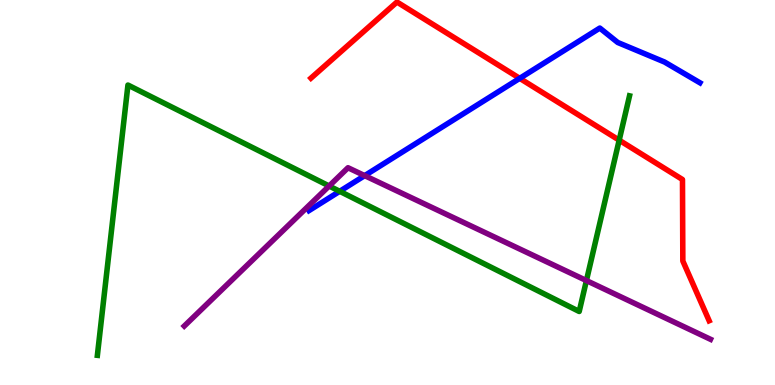[{'lines': ['blue', 'red'], 'intersections': [{'x': 6.71, 'y': 7.97}]}, {'lines': ['green', 'red'], 'intersections': [{'x': 7.99, 'y': 6.36}]}, {'lines': ['purple', 'red'], 'intersections': []}, {'lines': ['blue', 'green'], 'intersections': [{'x': 4.38, 'y': 5.03}]}, {'lines': ['blue', 'purple'], 'intersections': [{'x': 4.71, 'y': 5.44}]}, {'lines': ['green', 'purple'], 'intersections': [{'x': 4.25, 'y': 5.17}, {'x': 7.57, 'y': 2.71}]}]